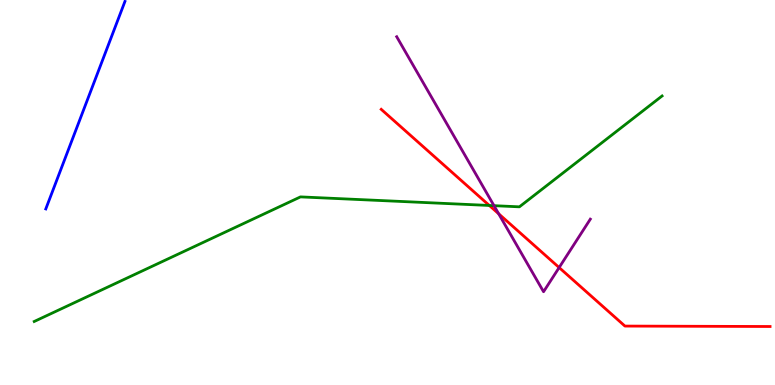[{'lines': ['blue', 'red'], 'intersections': []}, {'lines': ['green', 'red'], 'intersections': [{'x': 6.31, 'y': 4.66}]}, {'lines': ['purple', 'red'], 'intersections': [{'x': 6.43, 'y': 4.45}, {'x': 7.21, 'y': 3.05}]}, {'lines': ['blue', 'green'], 'intersections': []}, {'lines': ['blue', 'purple'], 'intersections': []}, {'lines': ['green', 'purple'], 'intersections': [{'x': 6.37, 'y': 4.66}]}]